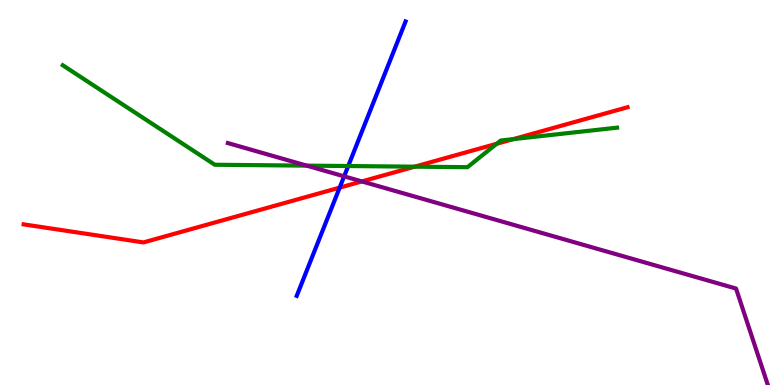[{'lines': ['blue', 'red'], 'intersections': [{'x': 4.38, 'y': 5.13}]}, {'lines': ['green', 'red'], 'intersections': [{'x': 5.35, 'y': 5.67}, {'x': 6.41, 'y': 6.27}, {'x': 6.62, 'y': 6.39}]}, {'lines': ['purple', 'red'], 'intersections': [{'x': 4.67, 'y': 5.29}]}, {'lines': ['blue', 'green'], 'intersections': [{'x': 4.49, 'y': 5.69}]}, {'lines': ['blue', 'purple'], 'intersections': [{'x': 4.44, 'y': 5.42}]}, {'lines': ['green', 'purple'], 'intersections': [{'x': 3.96, 'y': 5.7}]}]